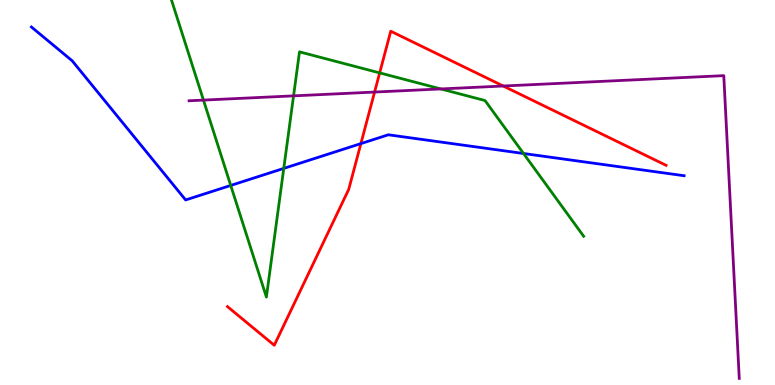[{'lines': ['blue', 'red'], 'intersections': [{'x': 4.66, 'y': 6.27}]}, {'lines': ['green', 'red'], 'intersections': [{'x': 4.9, 'y': 8.11}]}, {'lines': ['purple', 'red'], 'intersections': [{'x': 4.83, 'y': 7.61}, {'x': 6.49, 'y': 7.77}]}, {'lines': ['blue', 'green'], 'intersections': [{'x': 2.98, 'y': 5.18}, {'x': 3.66, 'y': 5.63}, {'x': 6.75, 'y': 6.01}]}, {'lines': ['blue', 'purple'], 'intersections': []}, {'lines': ['green', 'purple'], 'intersections': [{'x': 2.63, 'y': 7.4}, {'x': 3.79, 'y': 7.51}, {'x': 5.69, 'y': 7.69}]}]